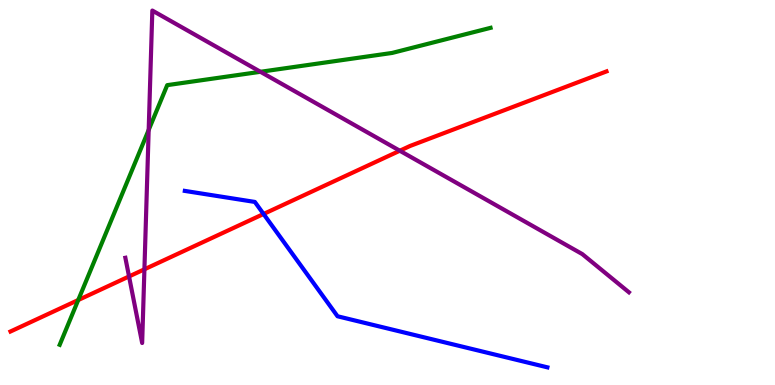[{'lines': ['blue', 'red'], 'intersections': [{'x': 3.4, 'y': 4.44}]}, {'lines': ['green', 'red'], 'intersections': [{'x': 1.01, 'y': 2.21}]}, {'lines': ['purple', 'red'], 'intersections': [{'x': 1.67, 'y': 2.82}, {'x': 1.86, 'y': 3.01}, {'x': 5.16, 'y': 6.08}]}, {'lines': ['blue', 'green'], 'intersections': []}, {'lines': ['blue', 'purple'], 'intersections': []}, {'lines': ['green', 'purple'], 'intersections': [{'x': 1.92, 'y': 6.63}, {'x': 3.36, 'y': 8.14}]}]